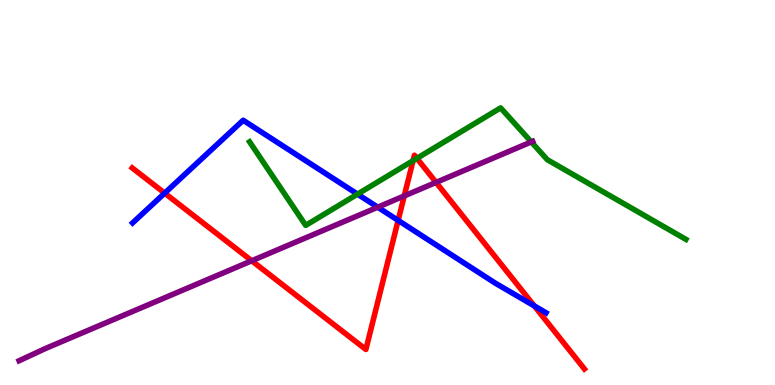[{'lines': ['blue', 'red'], 'intersections': [{'x': 2.12, 'y': 4.98}, {'x': 5.14, 'y': 4.28}, {'x': 6.89, 'y': 2.06}]}, {'lines': ['green', 'red'], 'intersections': [{'x': 5.33, 'y': 5.83}, {'x': 5.38, 'y': 5.89}]}, {'lines': ['purple', 'red'], 'intersections': [{'x': 3.25, 'y': 3.23}, {'x': 5.22, 'y': 4.91}, {'x': 5.63, 'y': 5.26}]}, {'lines': ['blue', 'green'], 'intersections': [{'x': 4.61, 'y': 4.96}]}, {'lines': ['blue', 'purple'], 'intersections': [{'x': 4.87, 'y': 4.62}]}, {'lines': ['green', 'purple'], 'intersections': [{'x': 6.86, 'y': 6.31}]}]